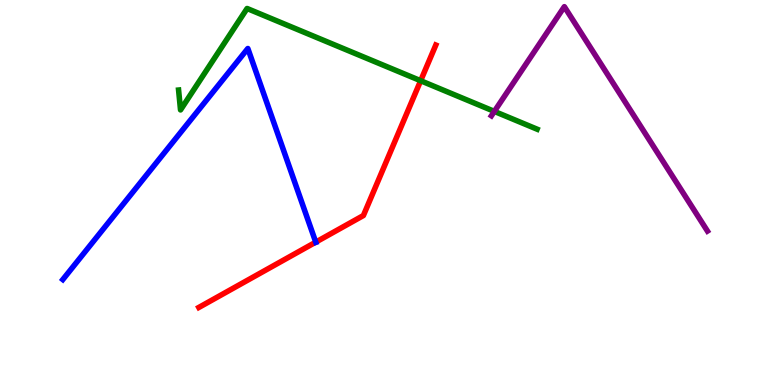[{'lines': ['blue', 'red'], 'intersections': [{'x': 4.07, 'y': 3.71}]}, {'lines': ['green', 'red'], 'intersections': [{'x': 5.43, 'y': 7.9}]}, {'lines': ['purple', 'red'], 'intersections': []}, {'lines': ['blue', 'green'], 'intersections': []}, {'lines': ['blue', 'purple'], 'intersections': []}, {'lines': ['green', 'purple'], 'intersections': [{'x': 6.38, 'y': 7.11}]}]